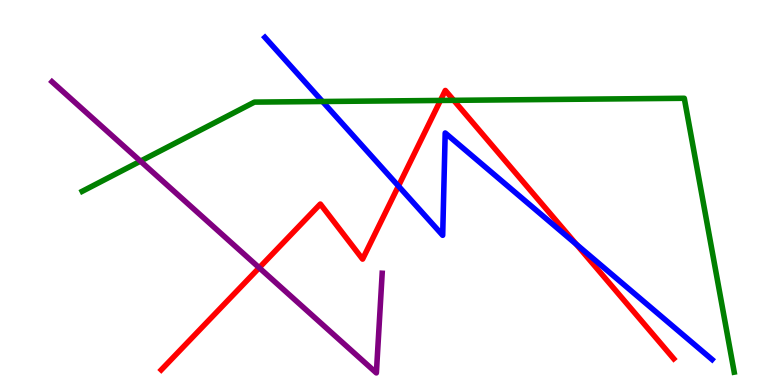[{'lines': ['blue', 'red'], 'intersections': [{'x': 5.14, 'y': 5.17}, {'x': 7.44, 'y': 3.66}]}, {'lines': ['green', 'red'], 'intersections': [{'x': 5.68, 'y': 7.39}, {'x': 5.85, 'y': 7.39}]}, {'lines': ['purple', 'red'], 'intersections': [{'x': 3.34, 'y': 3.05}]}, {'lines': ['blue', 'green'], 'intersections': [{'x': 4.16, 'y': 7.36}]}, {'lines': ['blue', 'purple'], 'intersections': []}, {'lines': ['green', 'purple'], 'intersections': [{'x': 1.81, 'y': 5.81}]}]